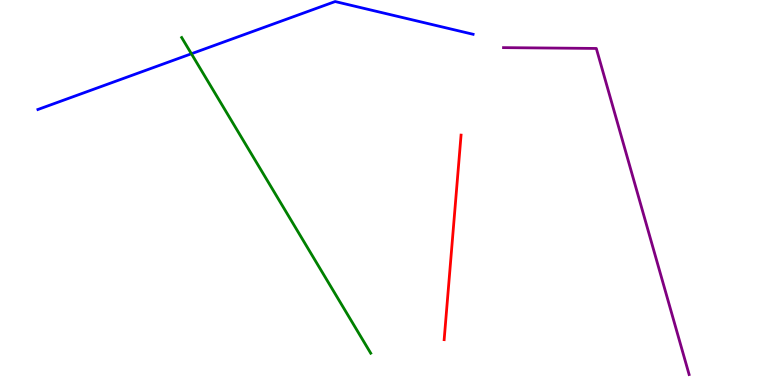[{'lines': ['blue', 'red'], 'intersections': []}, {'lines': ['green', 'red'], 'intersections': []}, {'lines': ['purple', 'red'], 'intersections': []}, {'lines': ['blue', 'green'], 'intersections': [{'x': 2.47, 'y': 8.6}]}, {'lines': ['blue', 'purple'], 'intersections': []}, {'lines': ['green', 'purple'], 'intersections': []}]